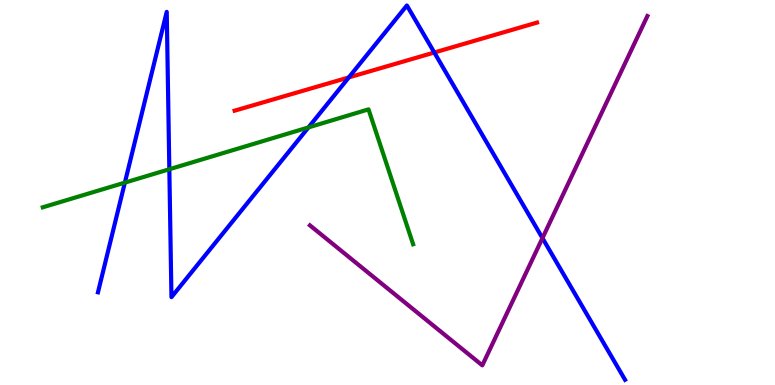[{'lines': ['blue', 'red'], 'intersections': [{'x': 4.5, 'y': 7.99}, {'x': 5.6, 'y': 8.64}]}, {'lines': ['green', 'red'], 'intersections': []}, {'lines': ['purple', 'red'], 'intersections': []}, {'lines': ['blue', 'green'], 'intersections': [{'x': 1.61, 'y': 5.26}, {'x': 2.19, 'y': 5.6}, {'x': 3.98, 'y': 6.69}]}, {'lines': ['blue', 'purple'], 'intersections': [{'x': 7.0, 'y': 3.82}]}, {'lines': ['green', 'purple'], 'intersections': []}]